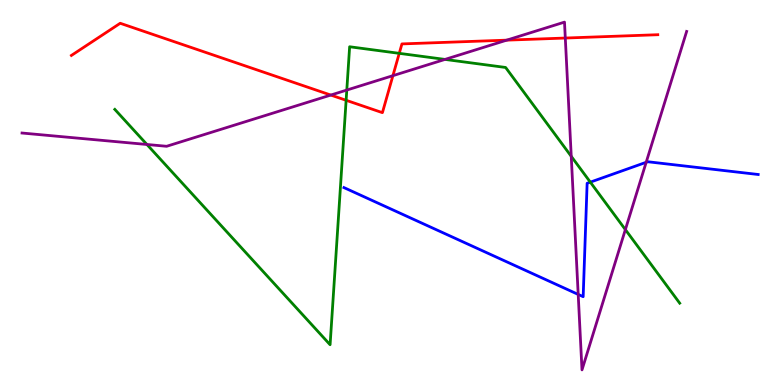[{'lines': ['blue', 'red'], 'intersections': []}, {'lines': ['green', 'red'], 'intersections': [{'x': 4.47, 'y': 7.4}, {'x': 5.15, 'y': 8.61}]}, {'lines': ['purple', 'red'], 'intersections': [{'x': 4.27, 'y': 7.53}, {'x': 5.07, 'y': 8.03}, {'x': 6.54, 'y': 8.96}, {'x': 7.29, 'y': 9.01}]}, {'lines': ['blue', 'green'], 'intersections': [{'x': 7.62, 'y': 5.27}]}, {'lines': ['blue', 'purple'], 'intersections': [{'x': 7.46, 'y': 2.35}, {'x': 8.34, 'y': 5.78}]}, {'lines': ['green', 'purple'], 'intersections': [{'x': 1.9, 'y': 6.25}, {'x': 4.47, 'y': 7.66}, {'x': 5.74, 'y': 8.46}, {'x': 7.37, 'y': 5.94}, {'x': 8.07, 'y': 4.04}]}]